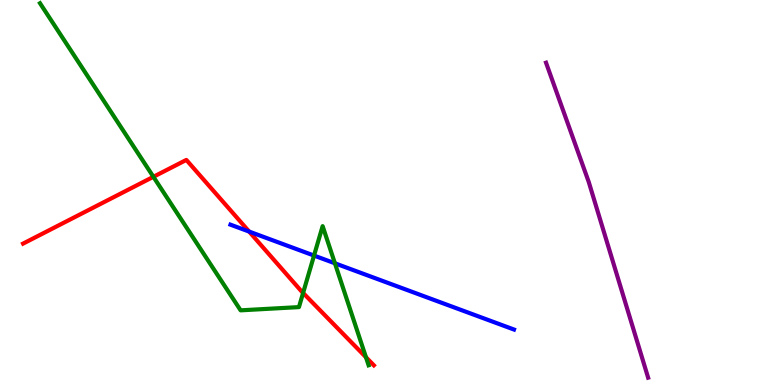[{'lines': ['blue', 'red'], 'intersections': [{'x': 3.21, 'y': 3.99}]}, {'lines': ['green', 'red'], 'intersections': [{'x': 1.98, 'y': 5.41}, {'x': 3.91, 'y': 2.39}, {'x': 4.72, 'y': 0.721}]}, {'lines': ['purple', 'red'], 'intersections': []}, {'lines': ['blue', 'green'], 'intersections': [{'x': 4.05, 'y': 3.36}, {'x': 4.32, 'y': 3.16}]}, {'lines': ['blue', 'purple'], 'intersections': []}, {'lines': ['green', 'purple'], 'intersections': []}]